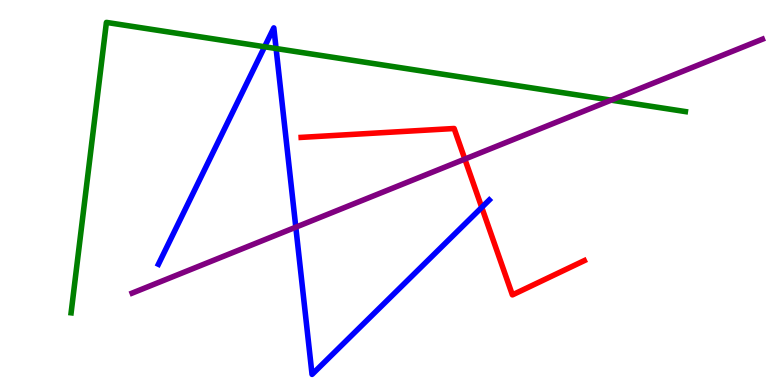[{'lines': ['blue', 'red'], 'intersections': [{'x': 6.22, 'y': 4.61}]}, {'lines': ['green', 'red'], 'intersections': []}, {'lines': ['purple', 'red'], 'intersections': [{'x': 6.0, 'y': 5.87}]}, {'lines': ['blue', 'green'], 'intersections': [{'x': 3.41, 'y': 8.79}, {'x': 3.56, 'y': 8.74}]}, {'lines': ['blue', 'purple'], 'intersections': [{'x': 3.82, 'y': 4.1}]}, {'lines': ['green', 'purple'], 'intersections': [{'x': 7.89, 'y': 7.4}]}]